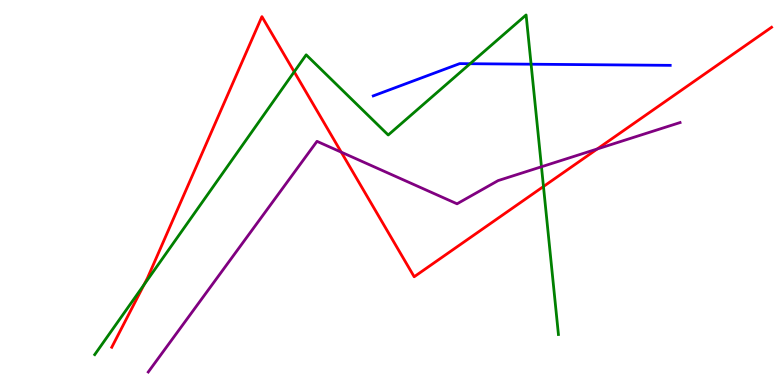[{'lines': ['blue', 'red'], 'intersections': []}, {'lines': ['green', 'red'], 'intersections': [{'x': 1.86, 'y': 2.61}, {'x': 3.8, 'y': 8.14}, {'x': 7.01, 'y': 5.16}]}, {'lines': ['purple', 'red'], 'intersections': [{'x': 4.4, 'y': 6.05}, {'x': 7.71, 'y': 6.13}]}, {'lines': ['blue', 'green'], 'intersections': [{'x': 6.07, 'y': 8.35}, {'x': 6.85, 'y': 8.33}]}, {'lines': ['blue', 'purple'], 'intersections': []}, {'lines': ['green', 'purple'], 'intersections': [{'x': 6.99, 'y': 5.67}]}]